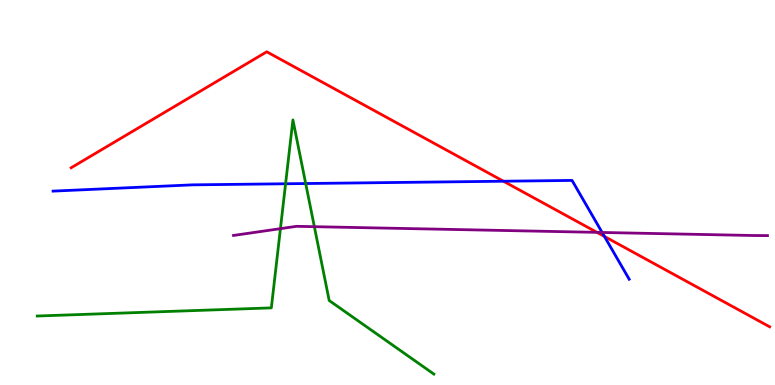[{'lines': ['blue', 'red'], 'intersections': [{'x': 6.5, 'y': 5.29}, {'x': 7.8, 'y': 3.86}]}, {'lines': ['green', 'red'], 'intersections': []}, {'lines': ['purple', 'red'], 'intersections': [{'x': 7.7, 'y': 3.96}]}, {'lines': ['blue', 'green'], 'intersections': [{'x': 3.68, 'y': 5.23}, {'x': 3.94, 'y': 5.23}]}, {'lines': ['blue', 'purple'], 'intersections': [{'x': 7.77, 'y': 3.96}]}, {'lines': ['green', 'purple'], 'intersections': [{'x': 3.62, 'y': 4.06}, {'x': 4.06, 'y': 4.11}]}]